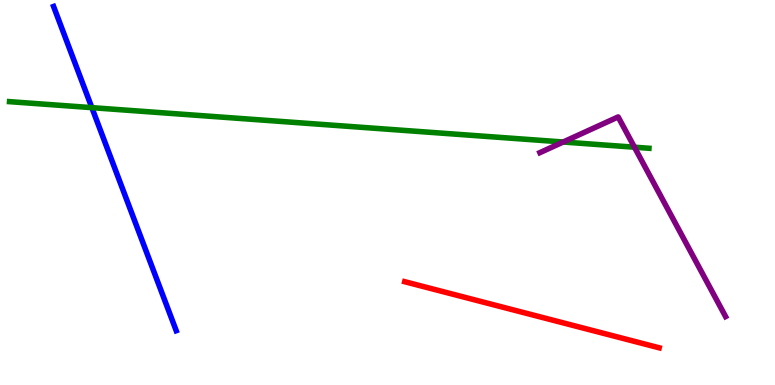[{'lines': ['blue', 'red'], 'intersections': []}, {'lines': ['green', 'red'], 'intersections': []}, {'lines': ['purple', 'red'], 'intersections': []}, {'lines': ['blue', 'green'], 'intersections': [{'x': 1.19, 'y': 7.2}]}, {'lines': ['blue', 'purple'], 'intersections': []}, {'lines': ['green', 'purple'], 'intersections': [{'x': 7.27, 'y': 6.31}, {'x': 8.19, 'y': 6.18}]}]